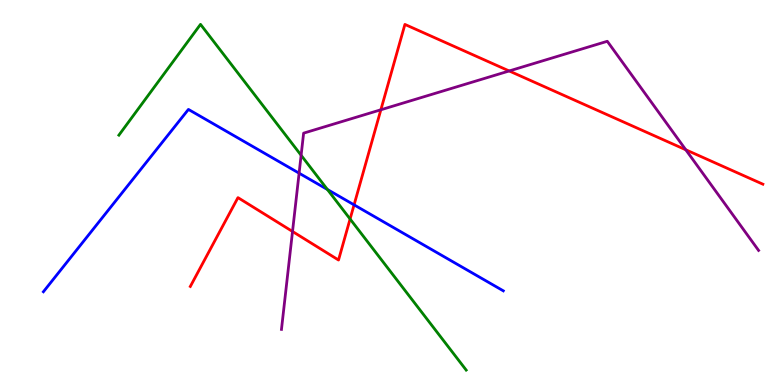[{'lines': ['blue', 'red'], 'intersections': [{'x': 4.57, 'y': 4.68}]}, {'lines': ['green', 'red'], 'intersections': [{'x': 4.52, 'y': 4.31}]}, {'lines': ['purple', 'red'], 'intersections': [{'x': 3.77, 'y': 3.99}, {'x': 4.91, 'y': 7.15}, {'x': 6.57, 'y': 8.16}, {'x': 8.85, 'y': 6.11}]}, {'lines': ['blue', 'green'], 'intersections': [{'x': 4.22, 'y': 5.08}]}, {'lines': ['blue', 'purple'], 'intersections': [{'x': 3.86, 'y': 5.5}]}, {'lines': ['green', 'purple'], 'intersections': [{'x': 3.89, 'y': 5.97}]}]